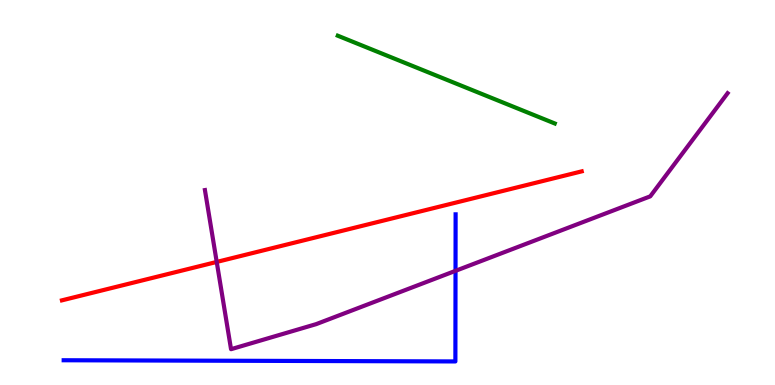[{'lines': ['blue', 'red'], 'intersections': []}, {'lines': ['green', 'red'], 'intersections': []}, {'lines': ['purple', 'red'], 'intersections': [{'x': 2.8, 'y': 3.2}]}, {'lines': ['blue', 'green'], 'intersections': []}, {'lines': ['blue', 'purple'], 'intersections': [{'x': 5.88, 'y': 2.97}]}, {'lines': ['green', 'purple'], 'intersections': []}]